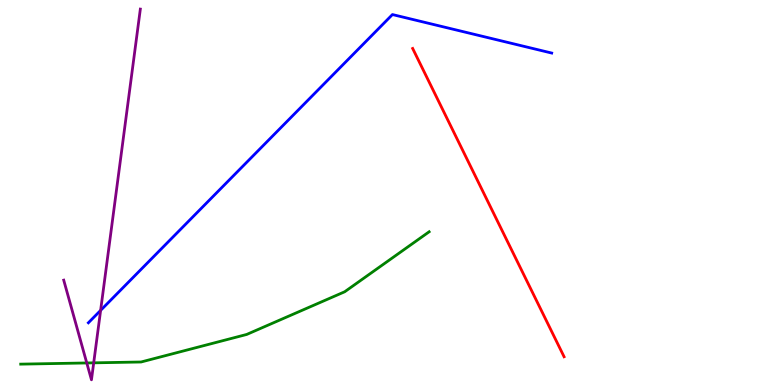[{'lines': ['blue', 'red'], 'intersections': []}, {'lines': ['green', 'red'], 'intersections': []}, {'lines': ['purple', 'red'], 'intersections': []}, {'lines': ['blue', 'green'], 'intersections': []}, {'lines': ['blue', 'purple'], 'intersections': [{'x': 1.3, 'y': 1.94}]}, {'lines': ['green', 'purple'], 'intersections': [{'x': 1.12, 'y': 0.572}, {'x': 1.21, 'y': 0.576}]}]